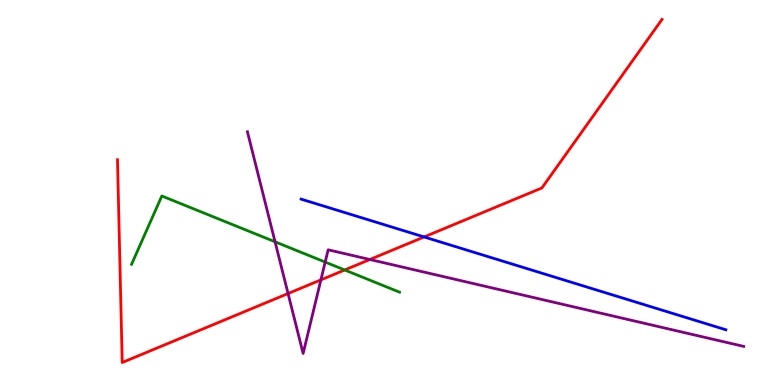[{'lines': ['blue', 'red'], 'intersections': [{'x': 5.47, 'y': 3.85}]}, {'lines': ['green', 'red'], 'intersections': [{'x': 4.45, 'y': 2.99}]}, {'lines': ['purple', 'red'], 'intersections': [{'x': 3.72, 'y': 2.38}, {'x': 4.14, 'y': 2.73}, {'x': 4.77, 'y': 3.26}]}, {'lines': ['blue', 'green'], 'intersections': []}, {'lines': ['blue', 'purple'], 'intersections': []}, {'lines': ['green', 'purple'], 'intersections': [{'x': 3.55, 'y': 3.72}, {'x': 4.2, 'y': 3.19}]}]